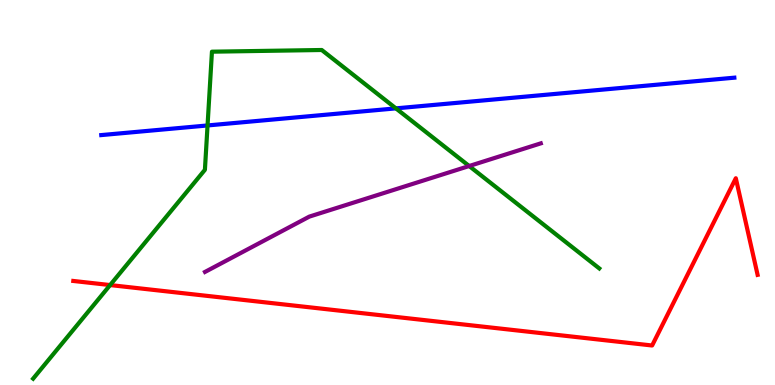[{'lines': ['blue', 'red'], 'intersections': []}, {'lines': ['green', 'red'], 'intersections': [{'x': 1.42, 'y': 2.6}]}, {'lines': ['purple', 'red'], 'intersections': []}, {'lines': ['blue', 'green'], 'intersections': [{'x': 2.68, 'y': 6.74}, {'x': 5.11, 'y': 7.19}]}, {'lines': ['blue', 'purple'], 'intersections': []}, {'lines': ['green', 'purple'], 'intersections': [{'x': 6.05, 'y': 5.69}]}]